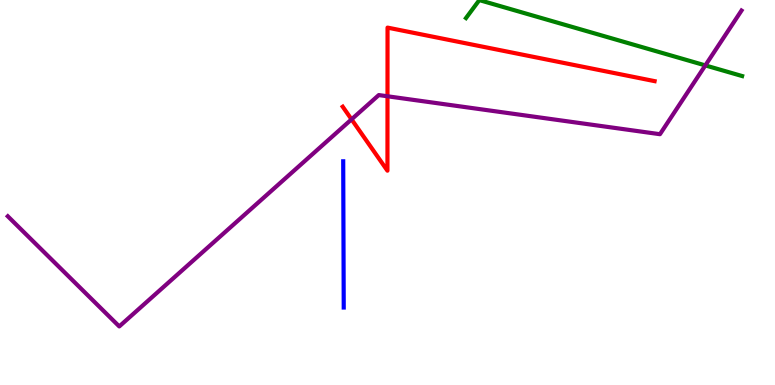[{'lines': ['blue', 'red'], 'intersections': []}, {'lines': ['green', 'red'], 'intersections': []}, {'lines': ['purple', 'red'], 'intersections': [{'x': 4.54, 'y': 6.9}, {'x': 5.0, 'y': 7.5}]}, {'lines': ['blue', 'green'], 'intersections': []}, {'lines': ['blue', 'purple'], 'intersections': []}, {'lines': ['green', 'purple'], 'intersections': [{'x': 9.1, 'y': 8.3}]}]